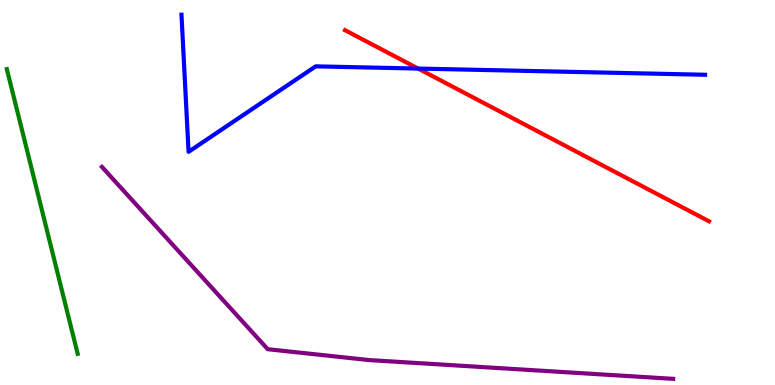[{'lines': ['blue', 'red'], 'intersections': [{'x': 5.4, 'y': 8.22}]}, {'lines': ['green', 'red'], 'intersections': []}, {'lines': ['purple', 'red'], 'intersections': []}, {'lines': ['blue', 'green'], 'intersections': []}, {'lines': ['blue', 'purple'], 'intersections': []}, {'lines': ['green', 'purple'], 'intersections': []}]